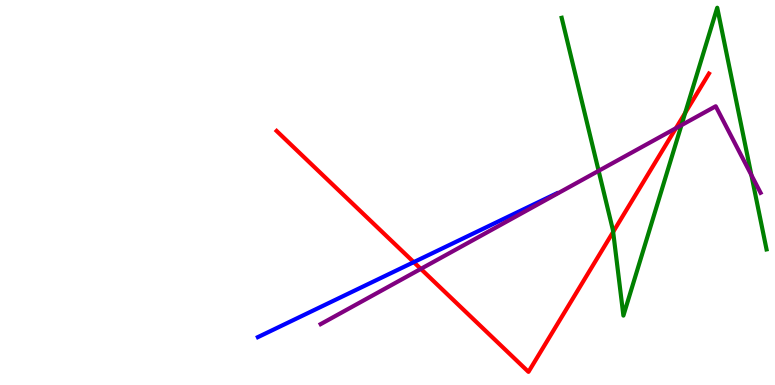[{'lines': ['blue', 'red'], 'intersections': [{'x': 5.34, 'y': 3.19}]}, {'lines': ['green', 'red'], 'intersections': [{'x': 7.91, 'y': 3.98}, {'x': 8.84, 'y': 7.07}]}, {'lines': ['purple', 'red'], 'intersections': [{'x': 5.43, 'y': 3.02}, {'x': 8.72, 'y': 6.67}]}, {'lines': ['blue', 'green'], 'intersections': []}, {'lines': ['blue', 'purple'], 'intersections': []}, {'lines': ['green', 'purple'], 'intersections': [{'x': 7.72, 'y': 5.56}, {'x': 8.79, 'y': 6.75}, {'x': 9.7, 'y': 5.45}]}]